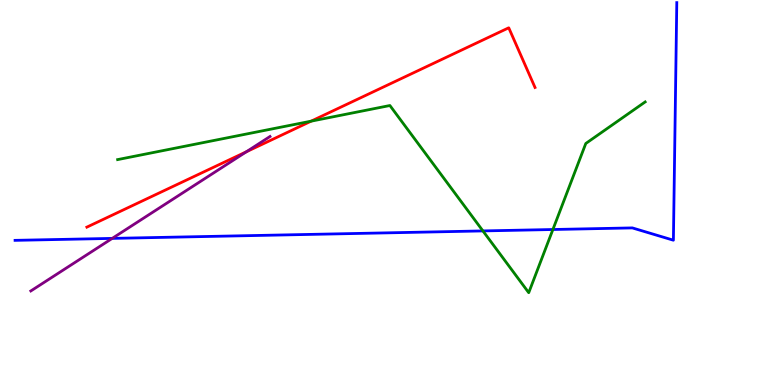[{'lines': ['blue', 'red'], 'intersections': []}, {'lines': ['green', 'red'], 'intersections': [{'x': 4.01, 'y': 6.85}]}, {'lines': ['purple', 'red'], 'intersections': [{'x': 3.18, 'y': 6.06}]}, {'lines': ['blue', 'green'], 'intersections': [{'x': 6.23, 'y': 4.0}, {'x': 7.13, 'y': 4.04}]}, {'lines': ['blue', 'purple'], 'intersections': [{'x': 1.45, 'y': 3.81}]}, {'lines': ['green', 'purple'], 'intersections': []}]